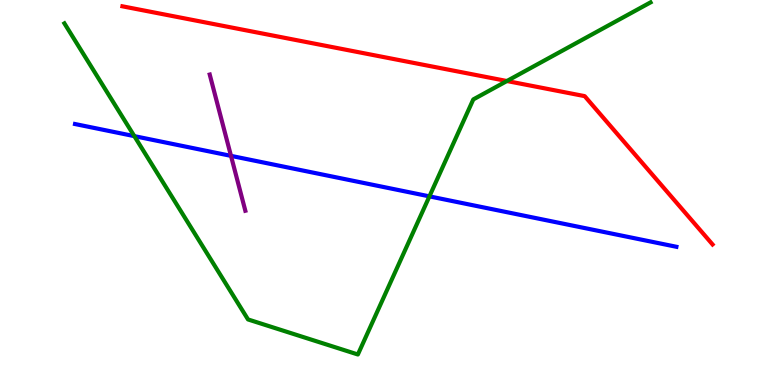[{'lines': ['blue', 'red'], 'intersections': []}, {'lines': ['green', 'red'], 'intersections': [{'x': 6.54, 'y': 7.9}]}, {'lines': ['purple', 'red'], 'intersections': []}, {'lines': ['blue', 'green'], 'intersections': [{'x': 1.73, 'y': 6.46}, {'x': 5.54, 'y': 4.9}]}, {'lines': ['blue', 'purple'], 'intersections': [{'x': 2.98, 'y': 5.95}]}, {'lines': ['green', 'purple'], 'intersections': []}]